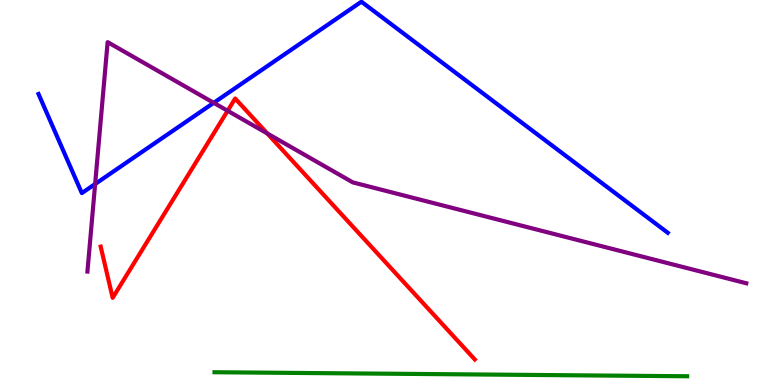[{'lines': ['blue', 'red'], 'intersections': []}, {'lines': ['green', 'red'], 'intersections': []}, {'lines': ['purple', 'red'], 'intersections': [{'x': 2.94, 'y': 7.12}, {'x': 3.45, 'y': 6.53}]}, {'lines': ['blue', 'green'], 'intersections': []}, {'lines': ['blue', 'purple'], 'intersections': [{'x': 1.23, 'y': 5.22}, {'x': 2.76, 'y': 7.33}]}, {'lines': ['green', 'purple'], 'intersections': []}]